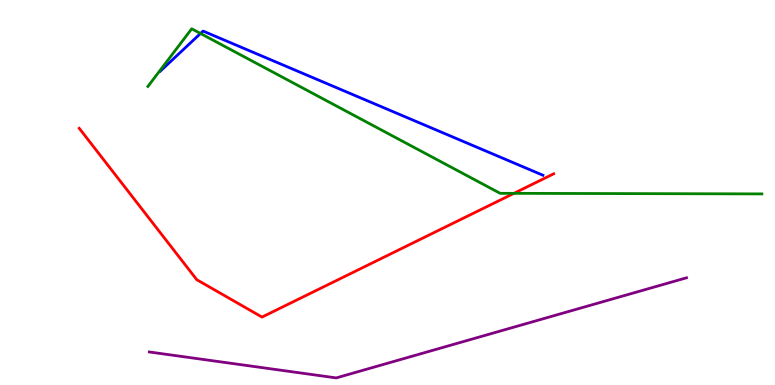[{'lines': ['blue', 'red'], 'intersections': []}, {'lines': ['green', 'red'], 'intersections': [{'x': 6.63, 'y': 4.98}]}, {'lines': ['purple', 'red'], 'intersections': []}, {'lines': ['blue', 'green'], 'intersections': [{'x': 2.59, 'y': 9.13}]}, {'lines': ['blue', 'purple'], 'intersections': []}, {'lines': ['green', 'purple'], 'intersections': []}]